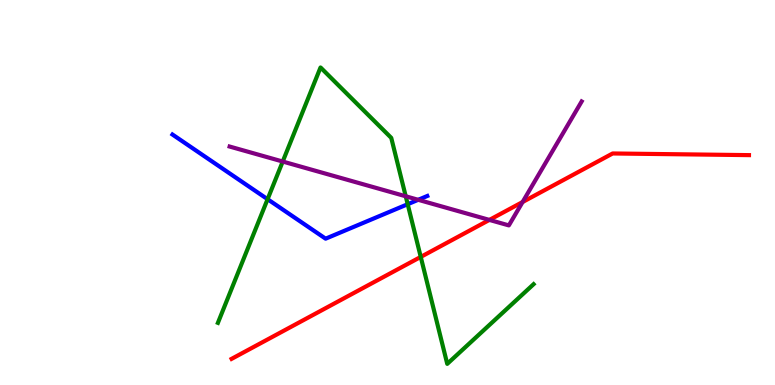[{'lines': ['blue', 'red'], 'intersections': []}, {'lines': ['green', 'red'], 'intersections': [{'x': 5.43, 'y': 3.33}]}, {'lines': ['purple', 'red'], 'intersections': [{'x': 6.31, 'y': 4.29}, {'x': 6.74, 'y': 4.75}]}, {'lines': ['blue', 'green'], 'intersections': [{'x': 3.45, 'y': 4.83}, {'x': 5.26, 'y': 4.7}]}, {'lines': ['blue', 'purple'], 'intersections': [{'x': 5.4, 'y': 4.81}]}, {'lines': ['green', 'purple'], 'intersections': [{'x': 3.65, 'y': 5.8}, {'x': 5.24, 'y': 4.9}]}]